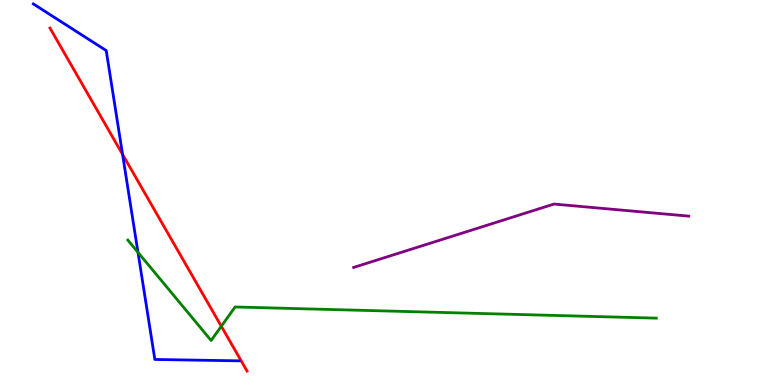[{'lines': ['blue', 'red'], 'intersections': [{'x': 1.58, 'y': 5.99}]}, {'lines': ['green', 'red'], 'intersections': [{'x': 2.86, 'y': 1.53}]}, {'lines': ['purple', 'red'], 'intersections': []}, {'lines': ['blue', 'green'], 'intersections': [{'x': 1.78, 'y': 3.45}]}, {'lines': ['blue', 'purple'], 'intersections': []}, {'lines': ['green', 'purple'], 'intersections': []}]